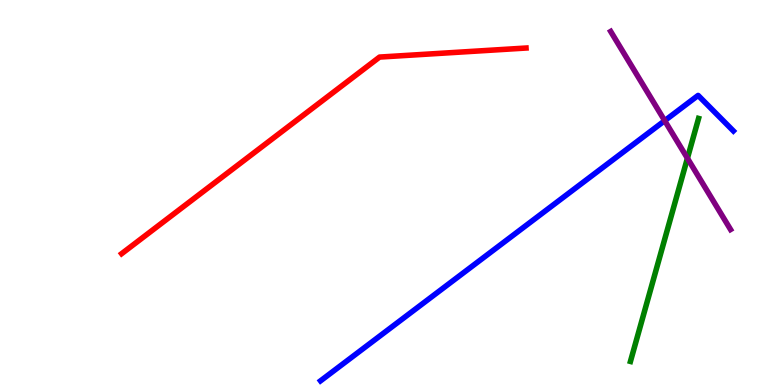[{'lines': ['blue', 'red'], 'intersections': []}, {'lines': ['green', 'red'], 'intersections': []}, {'lines': ['purple', 'red'], 'intersections': []}, {'lines': ['blue', 'green'], 'intersections': []}, {'lines': ['blue', 'purple'], 'intersections': [{'x': 8.58, 'y': 6.87}]}, {'lines': ['green', 'purple'], 'intersections': [{'x': 8.87, 'y': 5.89}]}]